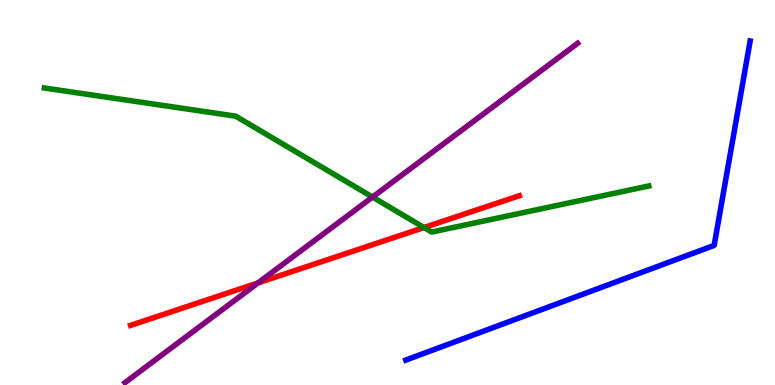[{'lines': ['blue', 'red'], 'intersections': []}, {'lines': ['green', 'red'], 'intersections': [{'x': 5.47, 'y': 4.09}]}, {'lines': ['purple', 'red'], 'intersections': [{'x': 3.33, 'y': 2.65}]}, {'lines': ['blue', 'green'], 'intersections': []}, {'lines': ['blue', 'purple'], 'intersections': []}, {'lines': ['green', 'purple'], 'intersections': [{'x': 4.81, 'y': 4.88}]}]